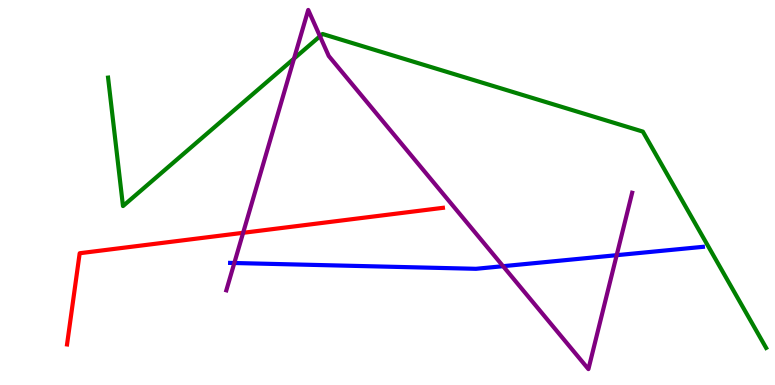[{'lines': ['blue', 'red'], 'intersections': []}, {'lines': ['green', 'red'], 'intersections': []}, {'lines': ['purple', 'red'], 'intersections': [{'x': 3.14, 'y': 3.95}]}, {'lines': ['blue', 'green'], 'intersections': []}, {'lines': ['blue', 'purple'], 'intersections': [{'x': 3.02, 'y': 3.17}, {'x': 6.49, 'y': 3.09}, {'x': 7.96, 'y': 3.37}]}, {'lines': ['green', 'purple'], 'intersections': [{'x': 3.79, 'y': 8.48}, {'x': 4.13, 'y': 9.06}]}]